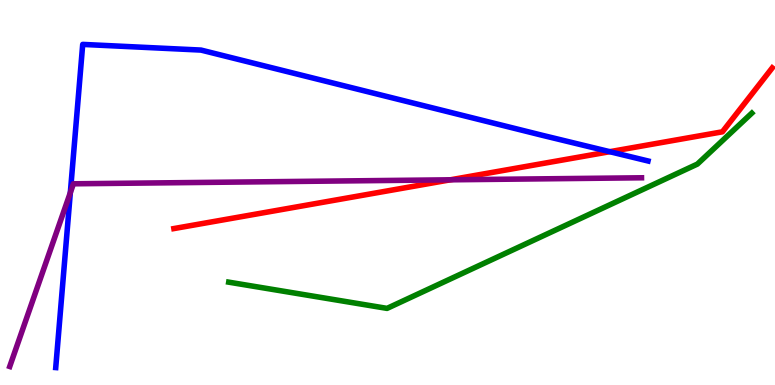[{'lines': ['blue', 'red'], 'intersections': [{'x': 7.87, 'y': 6.06}]}, {'lines': ['green', 'red'], 'intersections': []}, {'lines': ['purple', 'red'], 'intersections': [{'x': 5.81, 'y': 5.33}]}, {'lines': ['blue', 'green'], 'intersections': []}, {'lines': ['blue', 'purple'], 'intersections': [{'x': 0.908, 'y': 5.0}]}, {'lines': ['green', 'purple'], 'intersections': []}]